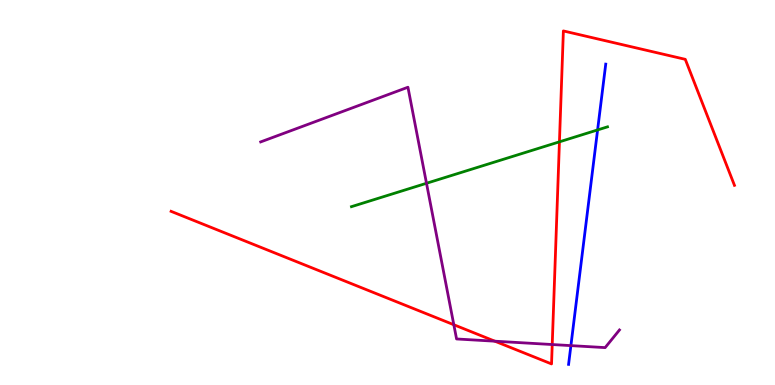[{'lines': ['blue', 'red'], 'intersections': []}, {'lines': ['green', 'red'], 'intersections': [{'x': 7.22, 'y': 6.32}]}, {'lines': ['purple', 'red'], 'intersections': [{'x': 5.86, 'y': 1.57}, {'x': 6.39, 'y': 1.14}, {'x': 7.13, 'y': 1.05}]}, {'lines': ['blue', 'green'], 'intersections': [{'x': 7.71, 'y': 6.63}]}, {'lines': ['blue', 'purple'], 'intersections': [{'x': 7.37, 'y': 1.02}]}, {'lines': ['green', 'purple'], 'intersections': [{'x': 5.5, 'y': 5.24}]}]